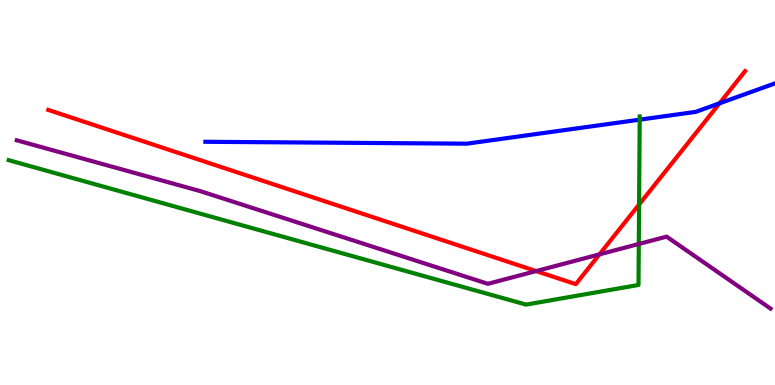[{'lines': ['blue', 'red'], 'intersections': [{'x': 9.28, 'y': 7.32}]}, {'lines': ['green', 'red'], 'intersections': [{'x': 8.25, 'y': 4.69}]}, {'lines': ['purple', 'red'], 'intersections': [{'x': 6.92, 'y': 2.96}, {'x': 7.74, 'y': 3.39}]}, {'lines': ['blue', 'green'], 'intersections': [{'x': 8.25, 'y': 6.89}]}, {'lines': ['blue', 'purple'], 'intersections': []}, {'lines': ['green', 'purple'], 'intersections': [{'x': 8.24, 'y': 3.66}]}]